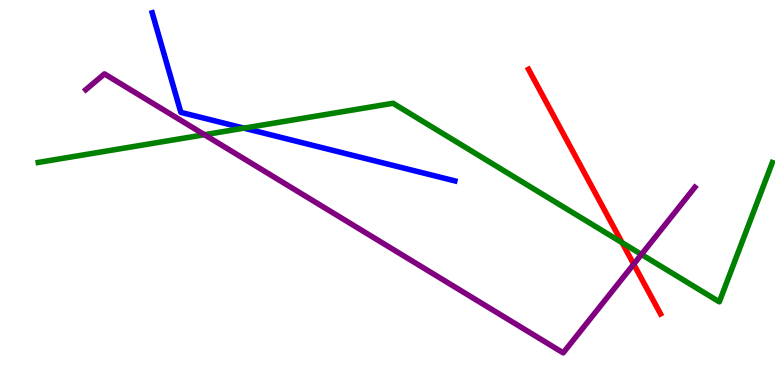[{'lines': ['blue', 'red'], 'intersections': []}, {'lines': ['green', 'red'], 'intersections': [{'x': 8.03, 'y': 3.7}]}, {'lines': ['purple', 'red'], 'intersections': [{'x': 8.18, 'y': 3.14}]}, {'lines': ['blue', 'green'], 'intersections': [{'x': 3.15, 'y': 6.67}]}, {'lines': ['blue', 'purple'], 'intersections': []}, {'lines': ['green', 'purple'], 'intersections': [{'x': 2.64, 'y': 6.5}, {'x': 8.28, 'y': 3.39}]}]